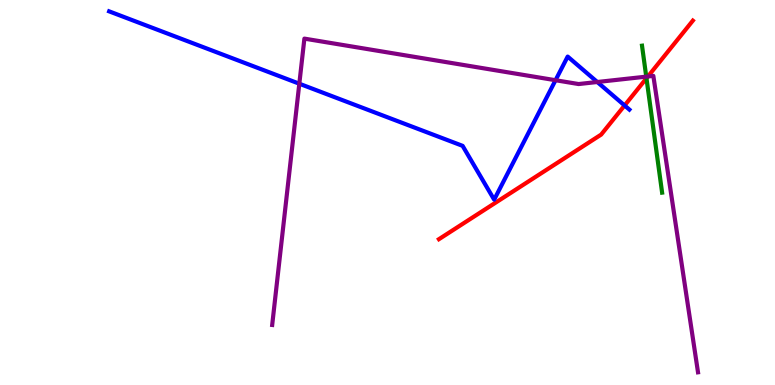[{'lines': ['blue', 'red'], 'intersections': [{'x': 8.06, 'y': 7.26}]}, {'lines': ['green', 'red'], 'intersections': [{'x': 8.34, 'y': 7.97}]}, {'lines': ['purple', 'red'], 'intersections': [{'x': 8.36, 'y': 8.01}]}, {'lines': ['blue', 'green'], 'intersections': []}, {'lines': ['blue', 'purple'], 'intersections': [{'x': 3.86, 'y': 7.83}, {'x': 7.17, 'y': 7.92}, {'x': 7.71, 'y': 7.87}]}, {'lines': ['green', 'purple'], 'intersections': [{'x': 8.34, 'y': 8.01}]}]